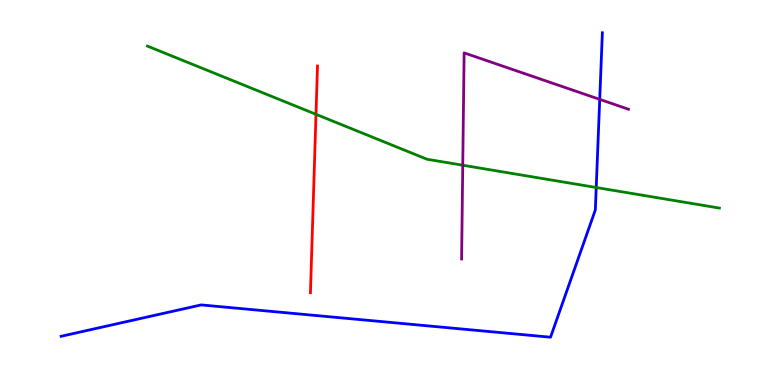[{'lines': ['blue', 'red'], 'intersections': []}, {'lines': ['green', 'red'], 'intersections': [{'x': 4.08, 'y': 7.03}]}, {'lines': ['purple', 'red'], 'intersections': []}, {'lines': ['blue', 'green'], 'intersections': [{'x': 7.69, 'y': 5.13}]}, {'lines': ['blue', 'purple'], 'intersections': [{'x': 7.74, 'y': 7.42}]}, {'lines': ['green', 'purple'], 'intersections': [{'x': 5.97, 'y': 5.71}]}]